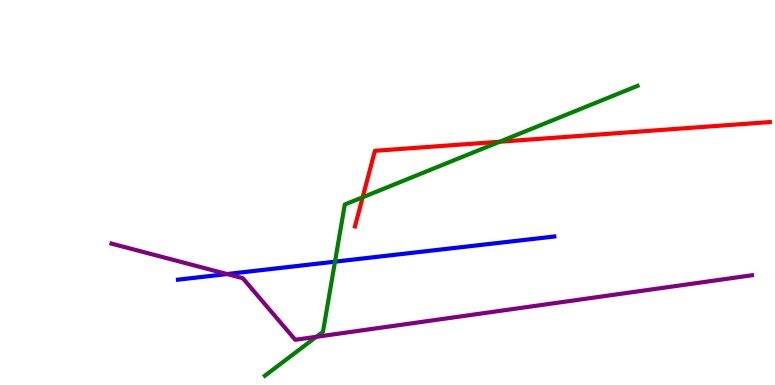[{'lines': ['blue', 'red'], 'intersections': []}, {'lines': ['green', 'red'], 'intersections': [{'x': 4.68, 'y': 4.88}, {'x': 6.45, 'y': 6.32}]}, {'lines': ['purple', 'red'], 'intersections': []}, {'lines': ['blue', 'green'], 'intersections': [{'x': 4.32, 'y': 3.2}]}, {'lines': ['blue', 'purple'], 'intersections': [{'x': 2.93, 'y': 2.88}]}, {'lines': ['green', 'purple'], 'intersections': [{'x': 4.08, 'y': 1.25}]}]